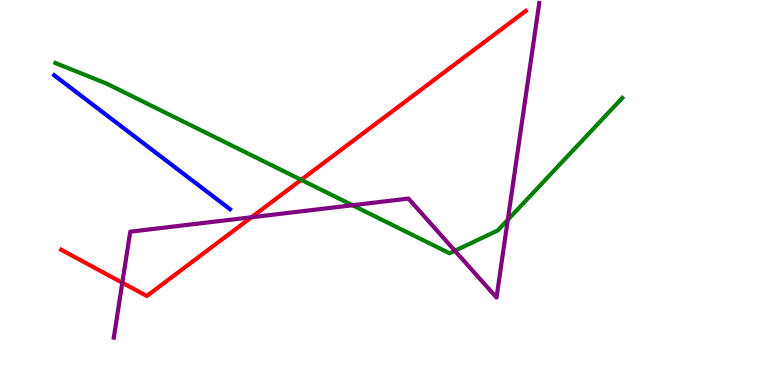[{'lines': ['blue', 'red'], 'intersections': []}, {'lines': ['green', 'red'], 'intersections': [{'x': 3.89, 'y': 5.33}]}, {'lines': ['purple', 'red'], 'intersections': [{'x': 1.58, 'y': 2.66}, {'x': 3.25, 'y': 4.36}]}, {'lines': ['blue', 'green'], 'intersections': []}, {'lines': ['blue', 'purple'], 'intersections': []}, {'lines': ['green', 'purple'], 'intersections': [{'x': 4.55, 'y': 4.67}, {'x': 5.87, 'y': 3.49}, {'x': 6.55, 'y': 4.29}]}]